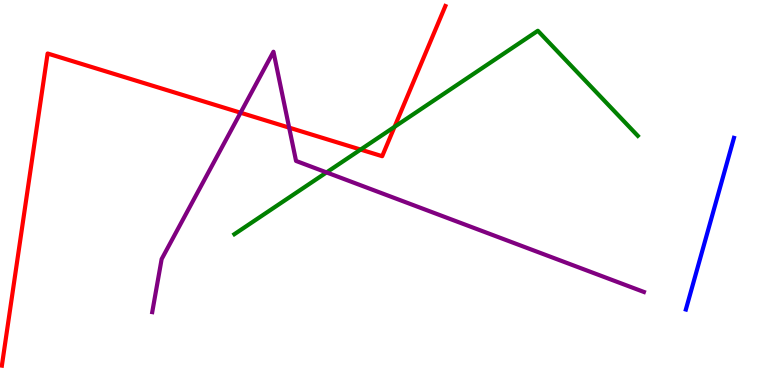[{'lines': ['blue', 'red'], 'intersections': []}, {'lines': ['green', 'red'], 'intersections': [{'x': 4.65, 'y': 6.11}, {'x': 5.09, 'y': 6.71}]}, {'lines': ['purple', 'red'], 'intersections': [{'x': 3.1, 'y': 7.07}, {'x': 3.73, 'y': 6.68}]}, {'lines': ['blue', 'green'], 'intersections': []}, {'lines': ['blue', 'purple'], 'intersections': []}, {'lines': ['green', 'purple'], 'intersections': [{'x': 4.21, 'y': 5.52}]}]